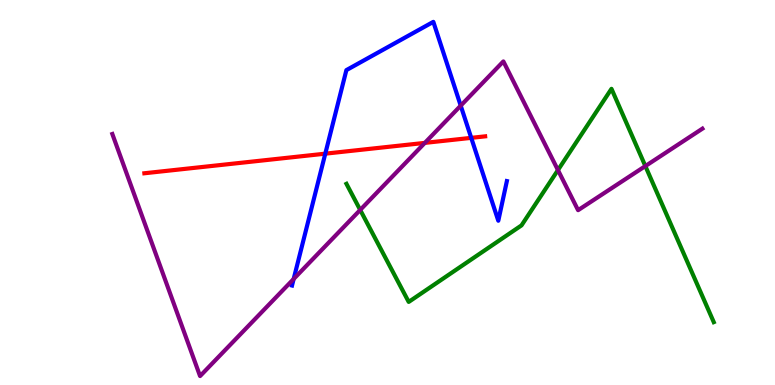[{'lines': ['blue', 'red'], 'intersections': [{'x': 4.2, 'y': 6.01}, {'x': 6.08, 'y': 6.42}]}, {'lines': ['green', 'red'], 'intersections': []}, {'lines': ['purple', 'red'], 'intersections': [{'x': 5.48, 'y': 6.29}]}, {'lines': ['blue', 'green'], 'intersections': []}, {'lines': ['blue', 'purple'], 'intersections': [{'x': 3.79, 'y': 2.75}, {'x': 5.94, 'y': 7.26}]}, {'lines': ['green', 'purple'], 'intersections': [{'x': 4.65, 'y': 4.55}, {'x': 7.2, 'y': 5.58}, {'x': 8.33, 'y': 5.69}]}]